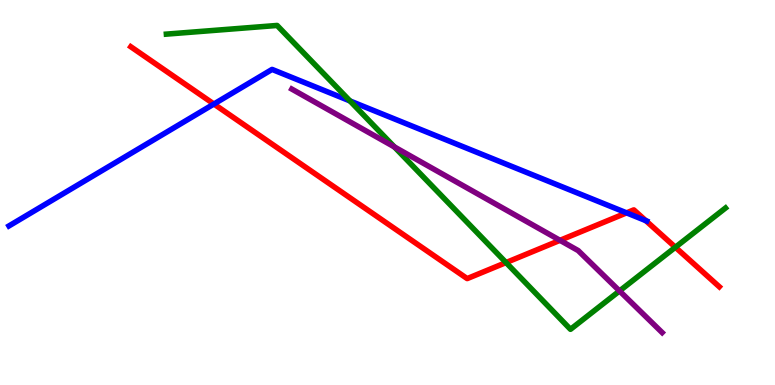[{'lines': ['blue', 'red'], 'intersections': [{'x': 2.76, 'y': 7.3}, {'x': 8.08, 'y': 4.47}, {'x': 8.33, 'y': 4.27}]}, {'lines': ['green', 'red'], 'intersections': [{'x': 6.53, 'y': 3.18}, {'x': 8.71, 'y': 3.58}]}, {'lines': ['purple', 'red'], 'intersections': [{'x': 7.23, 'y': 3.76}]}, {'lines': ['blue', 'green'], 'intersections': [{'x': 4.52, 'y': 7.38}]}, {'lines': ['blue', 'purple'], 'intersections': []}, {'lines': ['green', 'purple'], 'intersections': [{'x': 5.09, 'y': 6.18}, {'x': 7.99, 'y': 2.44}]}]